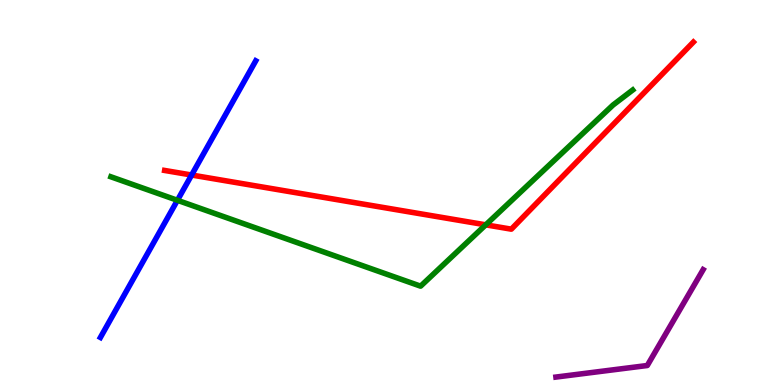[{'lines': ['blue', 'red'], 'intersections': [{'x': 2.47, 'y': 5.45}]}, {'lines': ['green', 'red'], 'intersections': [{'x': 6.27, 'y': 4.16}]}, {'lines': ['purple', 'red'], 'intersections': []}, {'lines': ['blue', 'green'], 'intersections': [{'x': 2.29, 'y': 4.8}]}, {'lines': ['blue', 'purple'], 'intersections': []}, {'lines': ['green', 'purple'], 'intersections': []}]